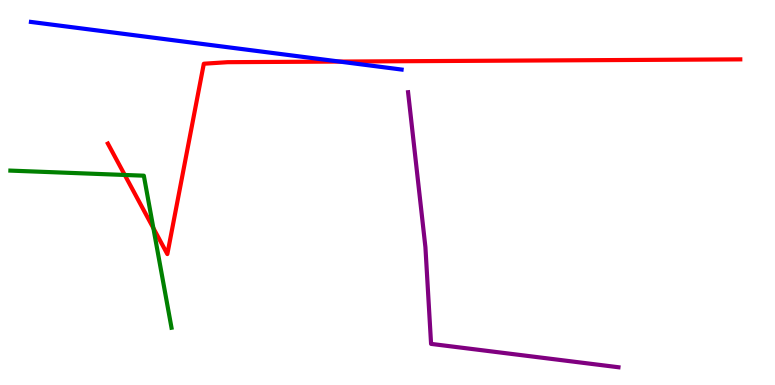[{'lines': ['blue', 'red'], 'intersections': [{'x': 4.38, 'y': 8.4}]}, {'lines': ['green', 'red'], 'intersections': [{'x': 1.61, 'y': 5.46}, {'x': 1.98, 'y': 4.07}]}, {'lines': ['purple', 'red'], 'intersections': []}, {'lines': ['blue', 'green'], 'intersections': []}, {'lines': ['blue', 'purple'], 'intersections': []}, {'lines': ['green', 'purple'], 'intersections': []}]